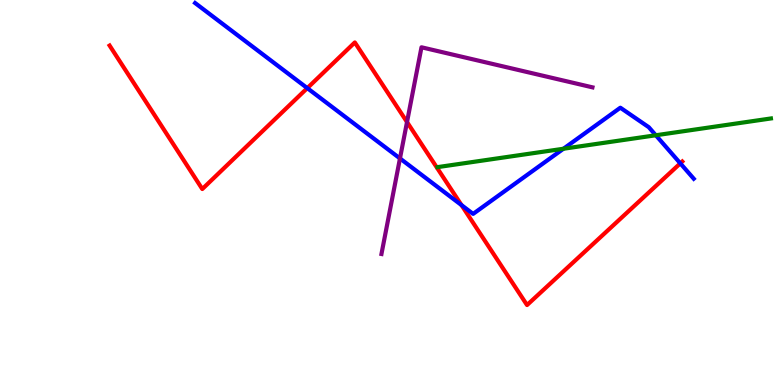[{'lines': ['blue', 'red'], 'intersections': [{'x': 3.97, 'y': 7.71}, {'x': 5.95, 'y': 4.67}, {'x': 8.78, 'y': 5.76}]}, {'lines': ['green', 'red'], 'intersections': []}, {'lines': ['purple', 'red'], 'intersections': [{'x': 5.25, 'y': 6.83}]}, {'lines': ['blue', 'green'], 'intersections': [{'x': 7.27, 'y': 6.14}, {'x': 8.46, 'y': 6.49}]}, {'lines': ['blue', 'purple'], 'intersections': [{'x': 5.16, 'y': 5.89}]}, {'lines': ['green', 'purple'], 'intersections': []}]